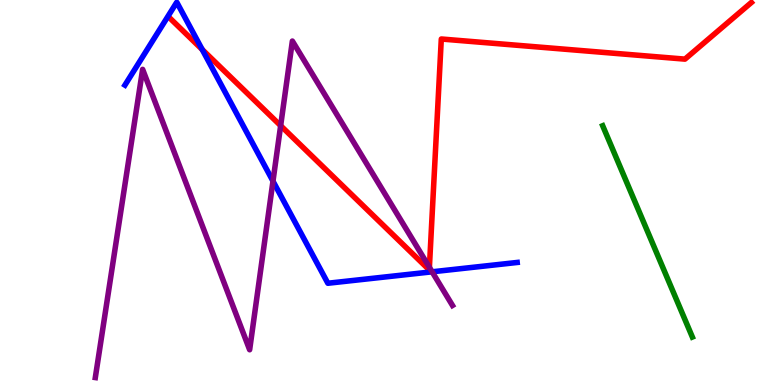[{'lines': ['blue', 'red'], 'intersections': [{'x': 2.61, 'y': 8.71}]}, {'lines': ['green', 'red'], 'intersections': []}, {'lines': ['purple', 'red'], 'intersections': [{'x': 3.62, 'y': 6.74}, {'x': 5.54, 'y': 3.06}]}, {'lines': ['blue', 'green'], 'intersections': []}, {'lines': ['blue', 'purple'], 'intersections': [{'x': 3.52, 'y': 5.29}, {'x': 5.58, 'y': 2.94}]}, {'lines': ['green', 'purple'], 'intersections': []}]